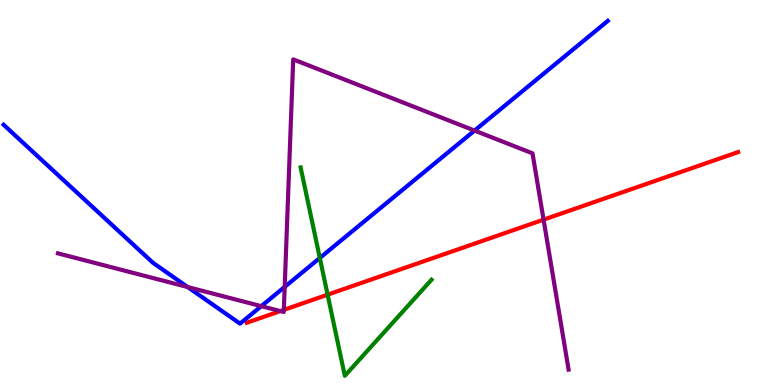[{'lines': ['blue', 'red'], 'intersections': []}, {'lines': ['green', 'red'], 'intersections': [{'x': 4.23, 'y': 2.35}]}, {'lines': ['purple', 'red'], 'intersections': [{'x': 3.62, 'y': 1.92}, {'x': 3.66, 'y': 1.95}, {'x': 7.01, 'y': 4.29}]}, {'lines': ['blue', 'green'], 'intersections': [{'x': 4.13, 'y': 3.3}]}, {'lines': ['blue', 'purple'], 'intersections': [{'x': 2.42, 'y': 2.54}, {'x': 3.37, 'y': 2.05}, {'x': 3.67, 'y': 2.55}, {'x': 6.12, 'y': 6.61}]}, {'lines': ['green', 'purple'], 'intersections': []}]